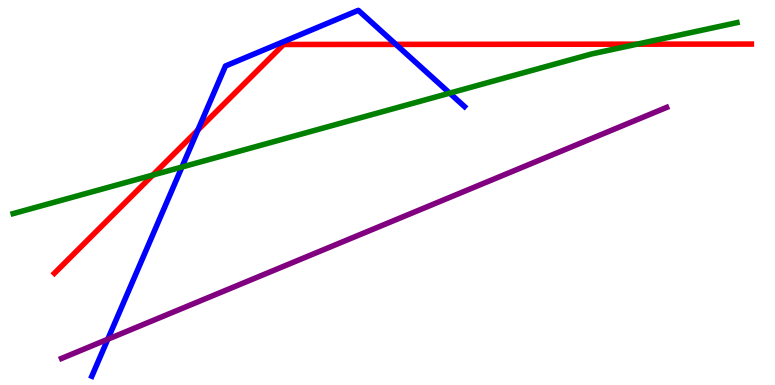[{'lines': ['blue', 'red'], 'intersections': [{'x': 2.55, 'y': 6.62}, {'x': 5.11, 'y': 8.85}]}, {'lines': ['green', 'red'], 'intersections': [{'x': 1.97, 'y': 5.45}, {'x': 8.22, 'y': 8.85}]}, {'lines': ['purple', 'red'], 'intersections': []}, {'lines': ['blue', 'green'], 'intersections': [{'x': 2.35, 'y': 5.66}, {'x': 5.8, 'y': 7.58}]}, {'lines': ['blue', 'purple'], 'intersections': [{'x': 1.39, 'y': 1.19}]}, {'lines': ['green', 'purple'], 'intersections': []}]